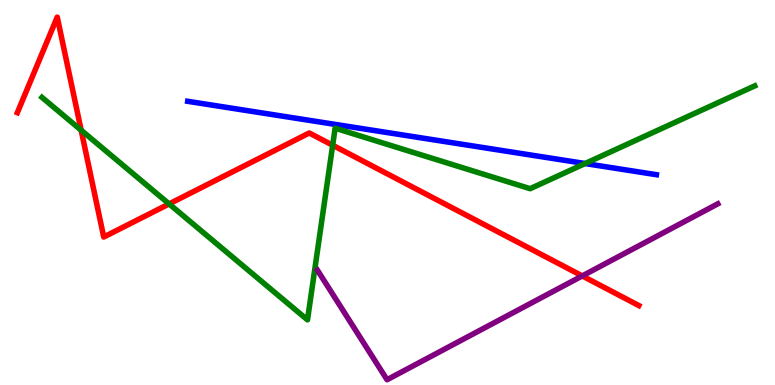[{'lines': ['blue', 'red'], 'intersections': []}, {'lines': ['green', 'red'], 'intersections': [{'x': 1.05, 'y': 6.62}, {'x': 2.18, 'y': 4.7}, {'x': 4.29, 'y': 6.23}]}, {'lines': ['purple', 'red'], 'intersections': [{'x': 7.51, 'y': 2.83}]}, {'lines': ['blue', 'green'], 'intersections': [{'x': 7.55, 'y': 5.75}]}, {'lines': ['blue', 'purple'], 'intersections': []}, {'lines': ['green', 'purple'], 'intersections': []}]